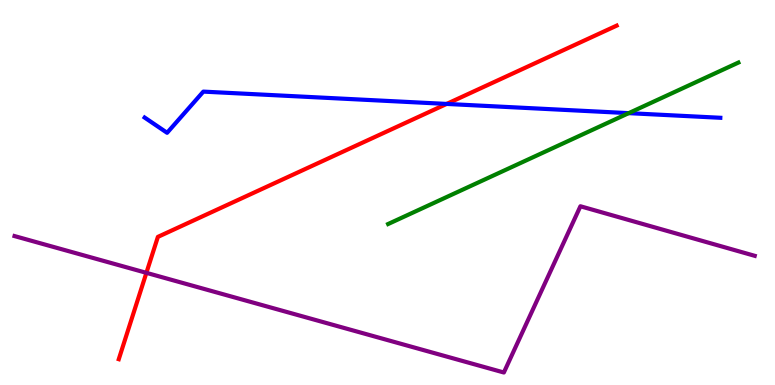[{'lines': ['blue', 'red'], 'intersections': [{'x': 5.76, 'y': 7.3}]}, {'lines': ['green', 'red'], 'intersections': []}, {'lines': ['purple', 'red'], 'intersections': [{'x': 1.89, 'y': 2.91}]}, {'lines': ['blue', 'green'], 'intersections': [{'x': 8.11, 'y': 7.06}]}, {'lines': ['blue', 'purple'], 'intersections': []}, {'lines': ['green', 'purple'], 'intersections': []}]